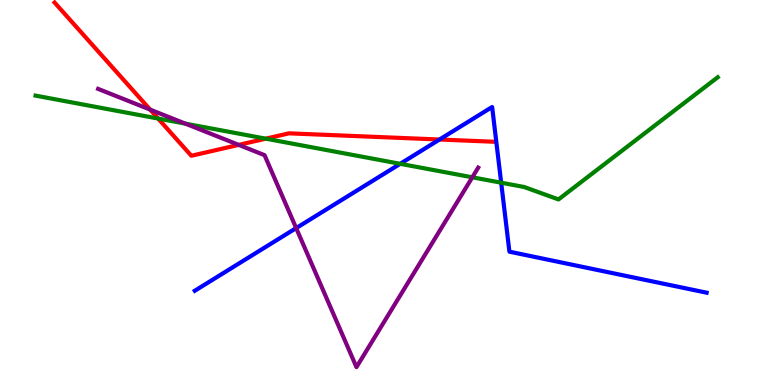[{'lines': ['blue', 'red'], 'intersections': [{'x': 5.67, 'y': 6.38}]}, {'lines': ['green', 'red'], 'intersections': [{'x': 2.04, 'y': 6.92}, {'x': 3.43, 'y': 6.4}]}, {'lines': ['purple', 'red'], 'intersections': [{'x': 1.94, 'y': 7.15}, {'x': 3.08, 'y': 6.24}]}, {'lines': ['blue', 'green'], 'intersections': [{'x': 5.16, 'y': 5.75}, {'x': 6.47, 'y': 5.25}]}, {'lines': ['blue', 'purple'], 'intersections': [{'x': 3.82, 'y': 4.08}]}, {'lines': ['green', 'purple'], 'intersections': [{'x': 2.39, 'y': 6.79}, {'x': 6.09, 'y': 5.39}]}]